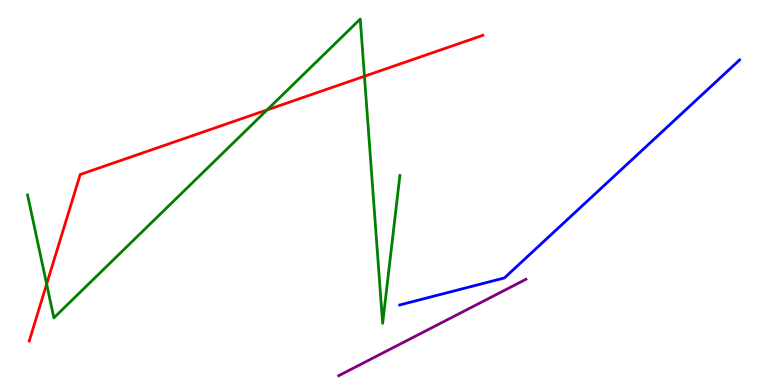[{'lines': ['blue', 'red'], 'intersections': []}, {'lines': ['green', 'red'], 'intersections': [{'x': 0.602, 'y': 2.62}, {'x': 3.45, 'y': 7.15}, {'x': 4.7, 'y': 8.02}]}, {'lines': ['purple', 'red'], 'intersections': []}, {'lines': ['blue', 'green'], 'intersections': []}, {'lines': ['blue', 'purple'], 'intersections': []}, {'lines': ['green', 'purple'], 'intersections': []}]